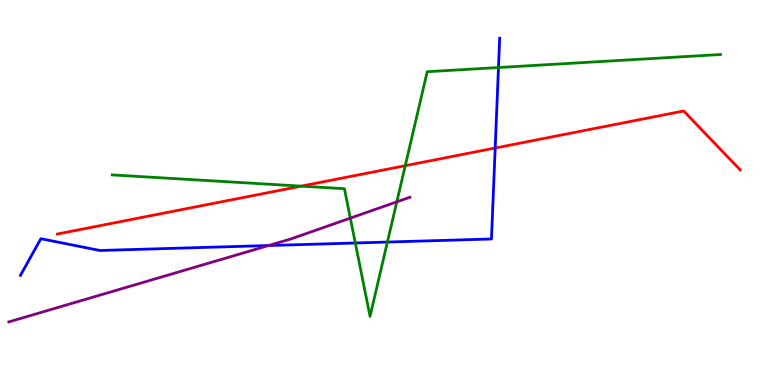[{'lines': ['blue', 'red'], 'intersections': [{'x': 6.39, 'y': 6.16}]}, {'lines': ['green', 'red'], 'intersections': [{'x': 3.89, 'y': 5.17}, {'x': 5.23, 'y': 5.7}]}, {'lines': ['purple', 'red'], 'intersections': []}, {'lines': ['blue', 'green'], 'intersections': [{'x': 4.58, 'y': 3.69}, {'x': 5.0, 'y': 3.71}, {'x': 6.43, 'y': 8.25}]}, {'lines': ['blue', 'purple'], 'intersections': [{'x': 3.47, 'y': 3.62}]}, {'lines': ['green', 'purple'], 'intersections': [{'x': 4.52, 'y': 4.33}, {'x': 5.12, 'y': 4.76}]}]